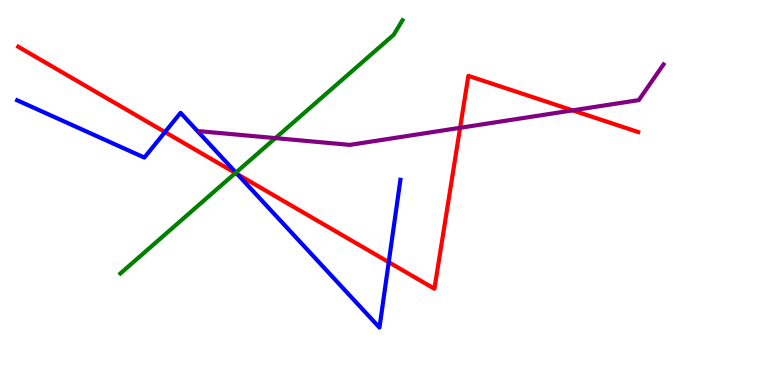[{'lines': ['blue', 'red'], 'intersections': [{'x': 2.13, 'y': 6.57}, {'x': 3.06, 'y': 5.48}, {'x': 5.02, 'y': 3.19}]}, {'lines': ['green', 'red'], 'intersections': [{'x': 3.04, 'y': 5.51}]}, {'lines': ['purple', 'red'], 'intersections': [{'x': 5.94, 'y': 6.68}, {'x': 7.39, 'y': 7.13}]}, {'lines': ['blue', 'green'], 'intersections': [{'x': 3.04, 'y': 5.52}]}, {'lines': ['blue', 'purple'], 'intersections': []}, {'lines': ['green', 'purple'], 'intersections': [{'x': 3.55, 'y': 6.41}]}]